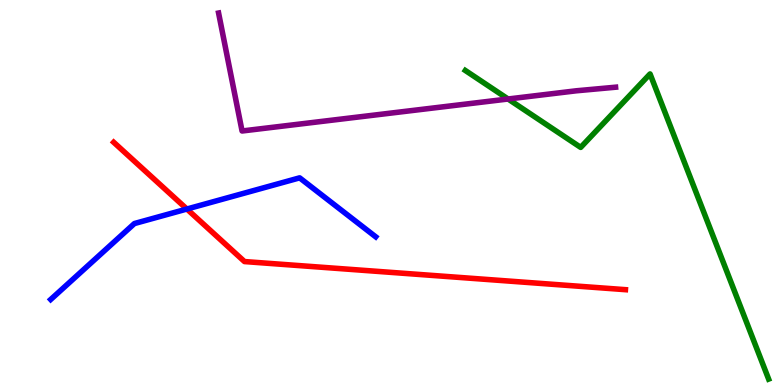[{'lines': ['blue', 'red'], 'intersections': [{'x': 2.41, 'y': 4.57}]}, {'lines': ['green', 'red'], 'intersections': []}, {'lines': ['purple', 'red'], 'intersections': []}, {'lines': ['blue', 'green'], 'intersections': []}, {'lines': ['blue', 'purple'], 'intersections': []}, {'lines': ['green', 'purple'], 'intersections': [{'x': 6.56, 'y': 7.43}]}]